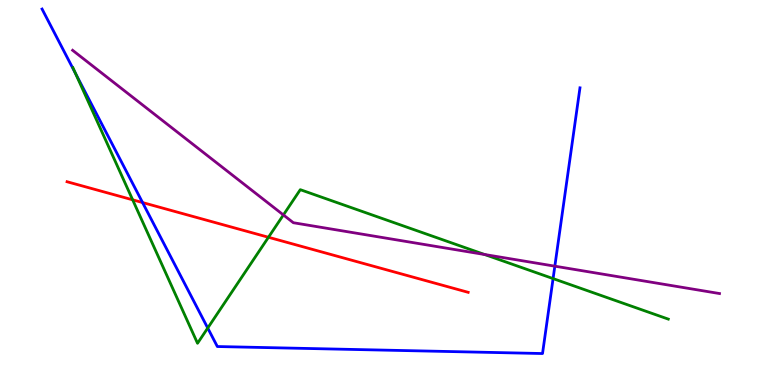[{'lines': ['blue', 'red'], 'intersections': [{'x': 1.84, 'y': 4.74}]}, {'lines': ['green', 'red'], 'intersections': [{'x': 1.71, 'y': 4.81}, {'x': 3.46, 'y': 3.84}]}, {'lines': ['purple', 'red'], 'intersections': []}, {'lines': ['blue', 'green'], 'intersections': [{'x': 0.975, 'y': 8.09}, {'x': 2.68, 'y': 1.48}, {'x': 7.14, 'y': 2.76}]}, {'lines': ['blue', 'purple'], 'intersections': [{'x': 7.16, 'y': 3.09}]}, {'lines': ['green', 'purple'], 'intersections': [{'x': 3.66, 'y': 4.42}, {'x': 6.25, 'y': 3.39}]}]